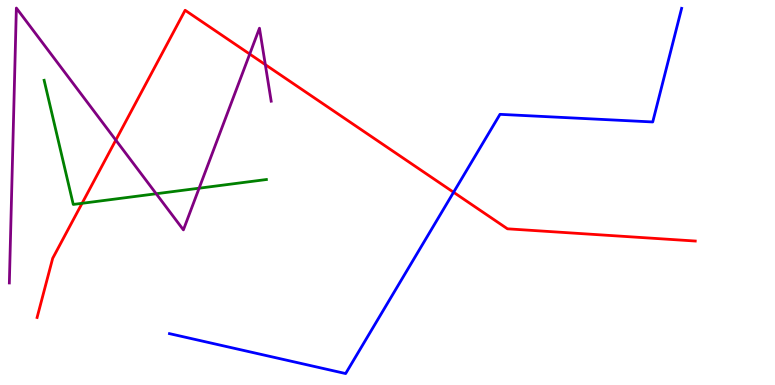[{'lines': ['blue', 'red'], 'intersections': [{'x': 5.85, 'y': 5.01}]}, {'lines': ['green', 'red'], 'intersections': [{'x': 1.06, 'y': 4.72}]}, {'lines': ['purple', 'red'], 'intersections': [{'x': 1.49, 'y': 6.36}, {'x': 3.22, 'y': 8.6}, {'x': 3.42, 'y': 8.32}]}, {'lines': ['blue', 'green'], 'intersections': []}, {'lines': ['blue', 'purple'], 'intersections': []}, {'lines': ['green', 'purple'], 'intersections': [{'x': 2.02, 'y': 4.97}, {'x': 2.57, 'y': 5.11}]}]